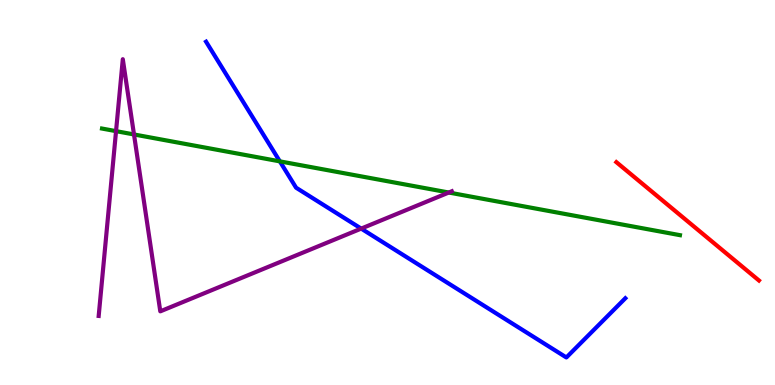[{'lines': ['blue', 'red'], 'intersections': []}, {'lines': ['green', 'red'], 'intersections': []}, {'lines': ['purple', 'red'], 'intersections': []}, {'lines': ['blue', 'green'], 'intersections': [{'x': 3.61, 'y': 5.81}]}, {'lines': ['blue', 'purple'], 'intersections': [{'x': 4.66, 'y': 4.06}]}, {'lines': ['green', 'purple'], 'intersections': [{'x': 1.5, 'y': 6.59}, {'x': 1.73, 'y': 6.51}, {'x': 5.79, 'y': 5.0}]}]